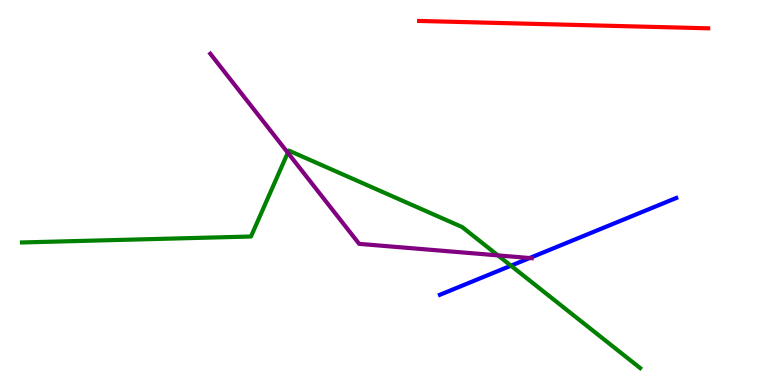[{'lines': ['blue', 'red'], 'intersections': []}, {'lines': ['green', 'red'], 'intersections': []}, {'lines': ['purple', 'red'], 'intersections': []}, {'lines': ['blue', 'green'], 'intersections': [{'x': 6.59, 'y': 3.1}]}, {'lines': ['blue', 'purple'], 'intersections': [{'x': 6.83, 'y': 3.3}]}, {'lines': ['green', 'purple'], 'intersections': [{'x': 3.71, 'y': 6.03}, {'x': 6.42, 'y': 3.37}]}]